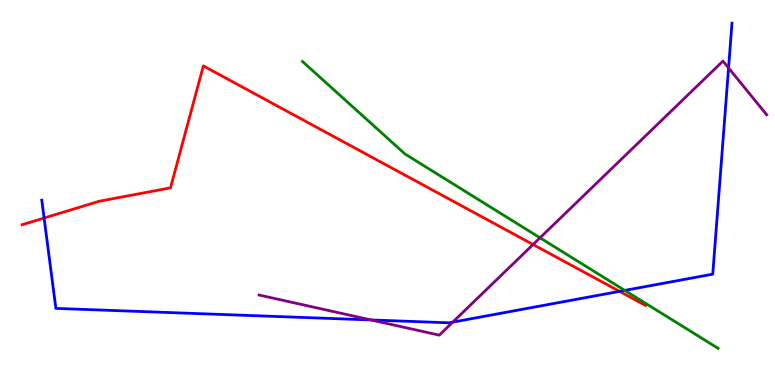[{'lines': ['blue', 'red'], 'intersections': [{'x': 0.569, 'y': 4.34}, {'x': 7.99, 'y': 2.43}]}, {'lines': ['green', 'red'], 'intersections': []}, {'lines': ['purple', 'red'], 'intersections': [{'x': 6.88, 'y': 3.65}]}, {'lines': ['blue', 'green'], 'intersections': [{'x': 8.06, 'y': 2.46}]}, {'lines': ['blue', 'purple'], 'intersections': [{'x': 4.79, 'y': 1.69}, {'x': 5.84, 'y': 1.63}, {'x': 9.4, 'y': 8.24}]}, {'lines': ['green', 'purple'], 'intersections': [{'x': 6.97, 'y': 3.82}]}]